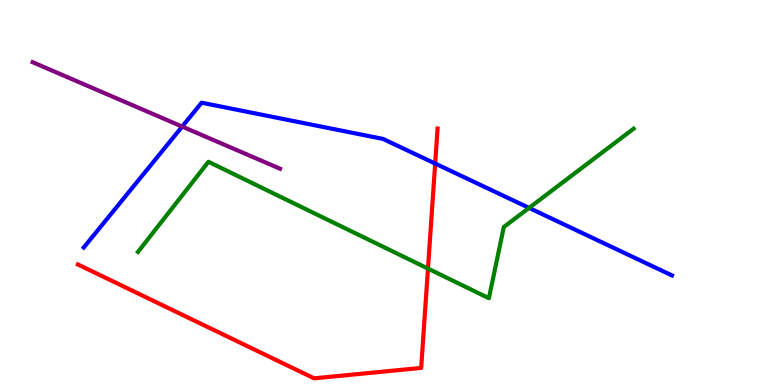[{'lines': ['blue', 'red'], 'intersections': [{'x': 5.62, 'y': 5.75}]}, {'lines': ['green', 'red'], 'intersections': [{'x': 5.52, 'y': 3.02}]}, {'lines': ['purple', 'red'], 'intersections': []}, {'lines': ['blue', 'green'], 'intersections': [{'x': 6.83, 'y': 4.6}]}, {'lines': ['blue', 'purple'], 'intersections': [{'x': 2.35, 'y': 6.71}]}, {'lines': ['green', 'purple'], 'intersections': []}]